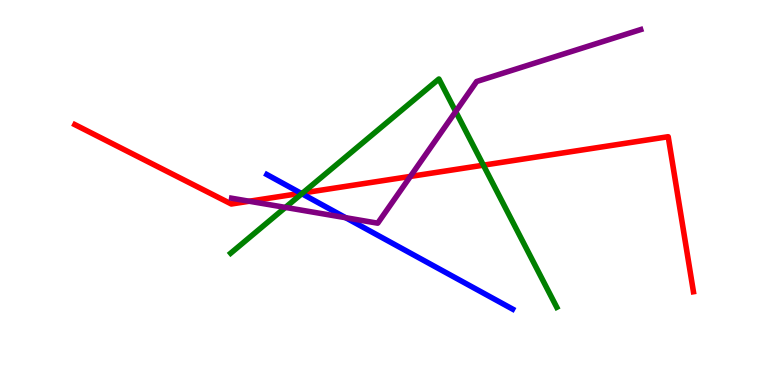[{'lines': ['blue', 'red'], 'intersections': [{'x': 3.88, 'y': 4.98}]}, {'lines': ['green', 'red'], 'intersections': [{'x': 3.9, 'y': 4.99}, {'x': 6.24, 'y': 5.71}]}, {'lines': ['purple', 'red'], 'intersections': [{'x': 3.22, 'y': 4.77}, {'x': 5.3, 'y': 5.42}]}, {'lines': ['blue', 'green'], 'intersections': [{'x': 3.89, 'y': 4.97}]}, {'lines': ['blue', 'purple'], 'intersections': [{'x': 4.46, 'y': 4.34}]}, {'lines': ['green', 'purple'], 'intersections': [{'x': 3.68, 'y': 4.61}, {'x': 5.88, 'y': 7.1}]}]